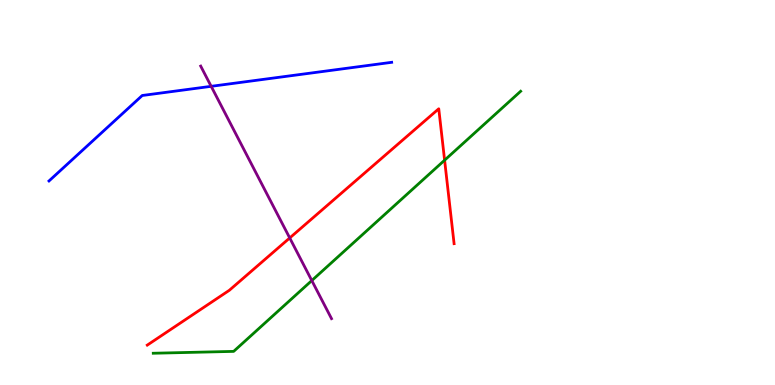[{'lines': ['blue', 'red'], 'intersections': []}, {'lines': ['green', 'red'], 'intersections': [{'x': 5.74, 'y': 5.84}]}, {'lines': ['purple', 'red'], 'intersections': [{'x': 3.74, 'y': 3.82}]}, {'lines': ['blue', 'green'], 'intersections': []}, {'lines': ['blue', 'purple'], 'intersections': [{'x': 2.72, 'y': 7.76}]}, {'lines': ['green', 'purple'], 'intersections': [{'x': 4.02, 'y': 2.71}]}]